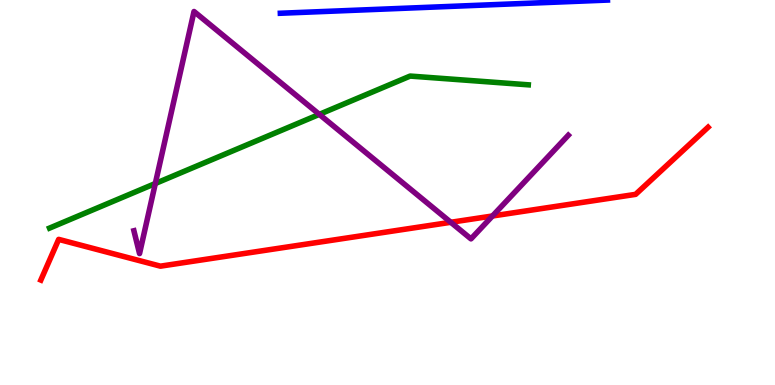[{'lines': ['blue', 'red'], 'intersections': []}, {'lines': ['green', 'red'], 'intersections': []}, {'lines': ['purple', 'red'], 'intersections': [{'x': 5.82, 'y': 4.23}, {'x': 6.35, 'y': 4.39}]}, {'lines': ['blue', 'green'], 'intersections': []}, {'lines': ['blue', 'purple'], 'intersections': []}, {'lines': ['green', 'purple'], 'intersections': [{'x': 2.0, 'y': 5.23}, {'x': 4.12, 'y': 7.03}]}]